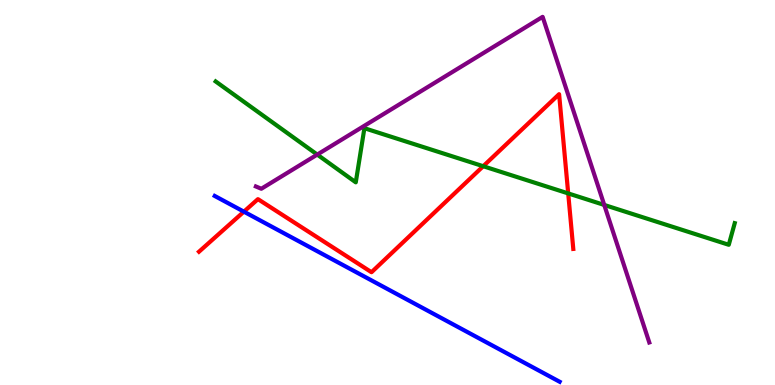[{'lines': ['blue', 'red'], 'intersections': [{'x': 3.15, 'y': 4.5}]}, {'lines': ['green', 'red'], 'intersections': [{'x': 6.23, 'y': 5.68}, {'x': 7.33, 'y': 4.98}]}, {'lines': ['purple', 'red'], 'intersections': []}, {'lines': ['blue', 'green'], 'intersections': []}, {'lines': ['blue', 'purple'], 'intersections': []}, {'lines': ['green', 'purple'], 'intersections': [{'x': 4.09, 'y': 5.98}, {'x': 7.8, 'y': 4.68}]}]